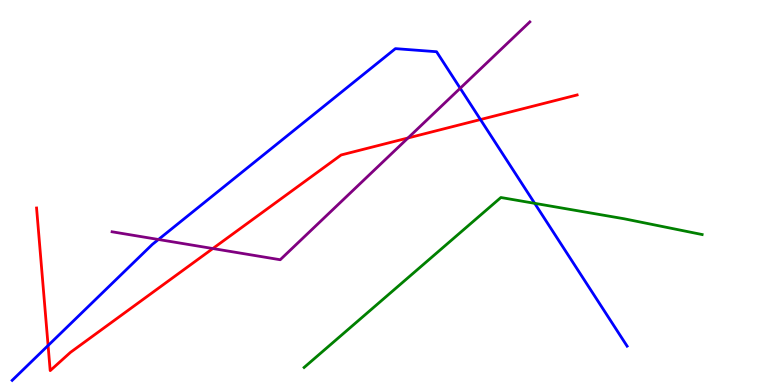[{'lines': ['blue', 'red'], 'intersections': [{'x': 0.62, 'y': 1.03}, {'x': 6.2, 'y': 6.89}]}, {'lines': ['green', 'red'], 'intersections': []}, {'lines': ['purple', 'red'], 'intersections': [{'x': 2.75, 'y': 3.54}, {'x': 5.26, 'y': 6.42}]}, {'lines': ['blue', 'green'], 'intersections': [{'x': 6.9, 'y': 4.72}]}, {'lines': ['blue', 'purple'], 'intersections': [{'x': 2.04, 'y': 3.78}, {'x': 5.94, 'y': 7.71}]}, {'lines': ['green', 'purple'], 'intersections': []}]